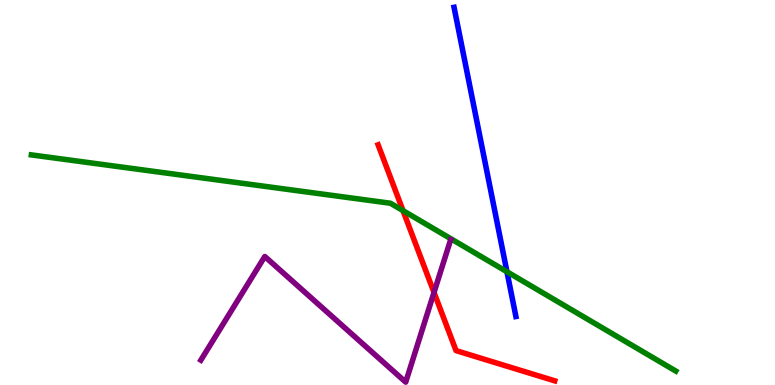[{'lines': ['blue', 'red'], 'intersections': []}, {'lines': ['green', 'red'], 'intersections': [{'x': 5.2, 'y': 4.53}]}, {'lines': ['purple', 'red'], 'intersections': [{'x': 5.6, 'y': 2.4}]}, {'lines': ['blue', 'green'], 'intersections': [{'x': 6.54, 'y': 2.94}]}, {'lines': ['blue', 'purple'], 'intersections': []}, {'lines': ['green', 'purple'], 'intersections': []}]